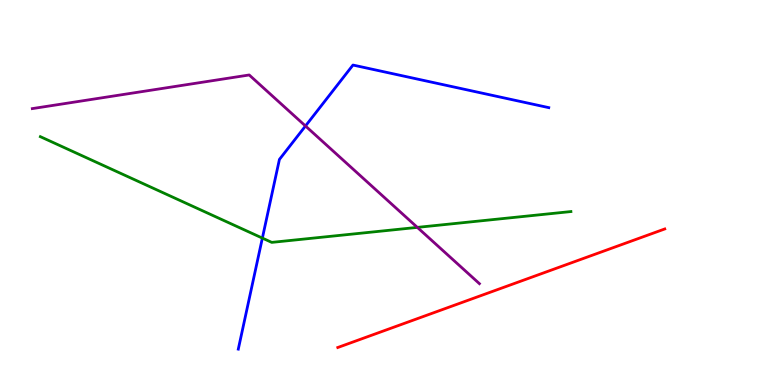[{'lines': ['blue', 'red'], 'intersections': []}, {'lines': ['green', 'red'], 'intersections': []}, {'lines': ['purple', 'red'], 'intersections': []}, {'lines': ['blue', 'green'], 'intersections': [{'x': 3.39, 'y': 3.82}]}, {'lines': ['blue', 'purple'], 'intersections': [{'x': 3.94, 'y': 6.73}]}, {'lines': ['green', 'purple'], 'intersections': [{'x': 5.39, 'y': 4.09}]}]